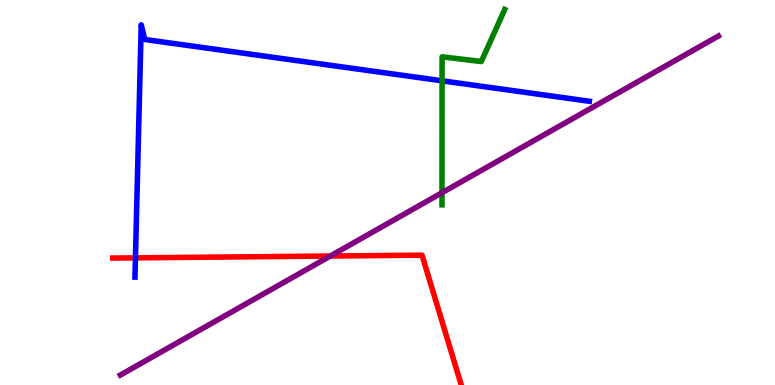[{'lines': ['blue', 'red'], 'intersections': [{'x': 1.75, 'y': 3.3}]}, {'lines': ['green', 'red'], 'intersections': []}, {'lines': ['purple', 'red'], 'intersections': [{'x': 4.26, 'y': 3.35}]}, {'lines': ['blue', 'green'], 'intersections': [{'x': 5.7, 'y': 7.9}]}, {'lines': ['blue', 'purple'], 'intersections': []}, {'lines': ['green', 'purple'], 'intersections': [{'x': 5.7, 'y': 4.99}]}]